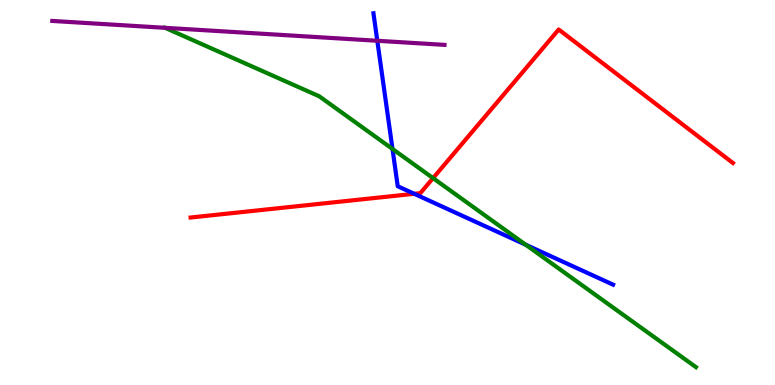[{'lines': ['blue', 'red'], 'intersections': [{'x': 5.35, 'y': 4.97}]}, {'lines': ['green', 'red'], 'intersections': [{'x': 5.59, 'y': 5.37}]}, {'lines': ['purple', 'red'], 'intersections': []}, {'lines': ['blue', 'green'], 'intersections': [{'x': 5.06, 'y': 6.13}, {'x': 6.78, 'y': 3.64}]}, {'lines': ['blue', 'purple'], 'intersections': [{'x': 4.87, 'y': 8.94}]}, {'lines': ['green', 'purple'], 'intersections': [{'x': 2.13, 'y': 9.28}]}]